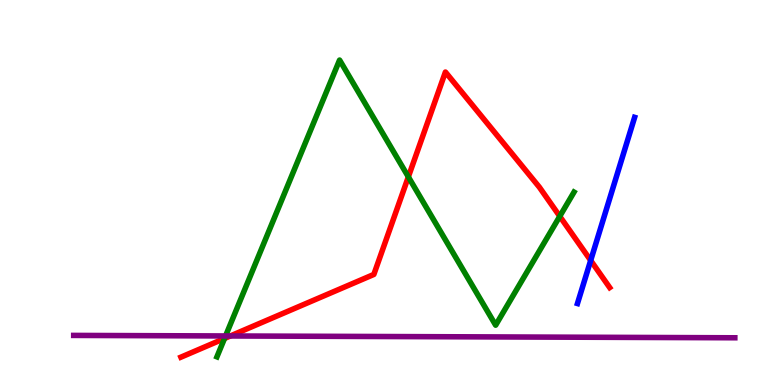[{'lines': ['blue', 'red'], 'intersections': [{'x': 7.62, 'y': 3.24}]}, {'lines': ['green', 'red'], 'intersections': [{'x': 2.9, 'y': 1.21}, {'x': 5.27, 'y': 5.41}, {'x': 7.22, 'y': 4.38}]}, {'lines': ['purple', 'red'], 'intersections': [{'x': 2.97, 'y': 1.27}]}, {'lines': ['blue', 'green'], 'intersections': []}, {'lines': ['blue', 'purple'], 'intersections': []}, {'lines': ['green', 'purple'], 'intersections': [{'x': 2.91, 'y': 1.27}]}]